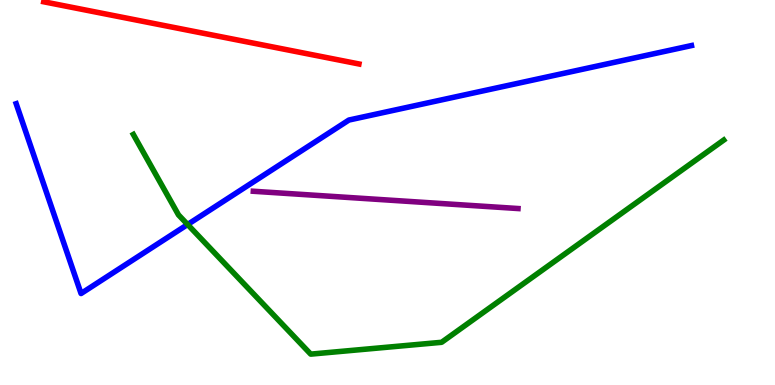[{'lines': ['blue', 'red'], 'intersections': []}, {'lines': ['green', 'red'], 'intersections': []}, {'lines': ['purple', 'red'], 'intersections': []}, {'lines': ['blue', 'green'], 'intersections': [{'x': 2.42, 'y': 4.17}]}, {'lines': ['blue', 'purple'], 'intersections': []}, {'lines': ['green', 'purple'], 'intersections': []}]